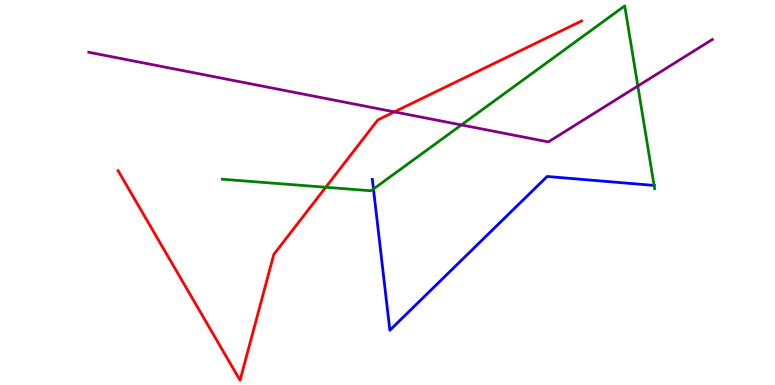[{'lines': ['blue', 'red'], 'intersections': []}, {'lines': ['green', 'red'], 'intersections': [{'x': 4.2, 'y': 5.14}]}, {'lines': ['purple', 'red'], 'intersections': [{'x': 5.09, 'y': 7.09}]}, {'lines': ['blue', 'green'], 'intersections': [{'x': 4.82, 'y': 5.09}, {'x': 8.44, 'y': 5.18}]}, {'lines': ['blue', 'purple'], 'intersections': []}, {'lines': ['green', 'purple'], 'intersections': [{'x': 5.95, 'y': 6.75}, {'x': 8.23, 'y': 7.77}]}]